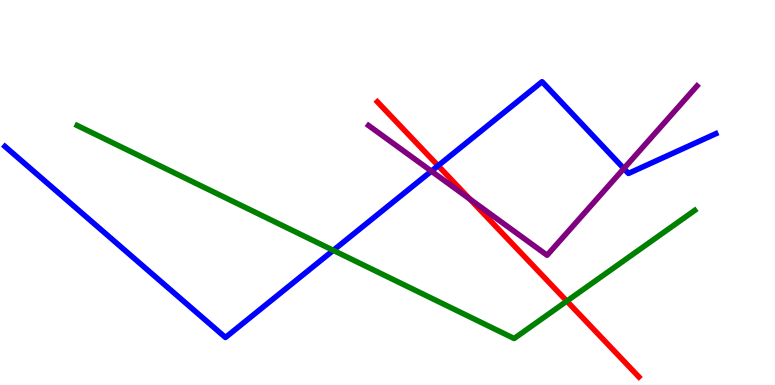[{'lines': ['blue', 'red'], 'intersections': [{'x': 5.65, 'y': 5.7}]}, {'lines': ['green', 'red'], 'intersections': [{'x': 7.31, 'y': 2.18}]}, {'lines': ['purple', 'red'], 'intersections': [{'x': 6.06, 'y': 4.83}]}, {'lines': ['blue', 'green'], 'intersections': [{'x': 4.3, 'y': 3.5}]}, {'lines': ['blue', 'purple'], 'intersections': [{'x': 5.57, 'y': 5.55}, {'x': 8.05, 'y': 5.62}]}, {'lines': ['green', 'purple'], 'intersections': []}]